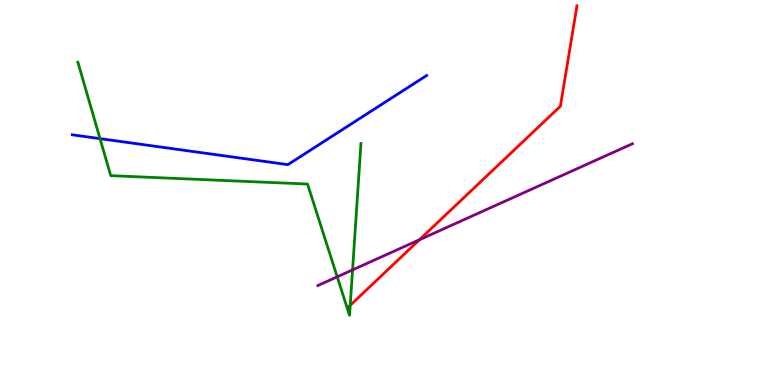[{'lines': ['blue', 'red'], 'intersections': []}, {'lines': ['green', 'red'], 'intersections': [{'x': 4.52, 'y': 2.07}]}, {'lines': ['purple', 'red'], 'intersections': [{'x': 5.41, 'y': 3.77}]}, {'lines': ['blue', 'green'], 'intersections': [{'x': 1.29, 'y': 6.4}]}, {'lines': ['blue', 'purple'], 'intersections': []}, {'lines': ['green', 'purple'], 'intersections': [{'x': 4.35, 'y': 2.81}, {'x': 4.55, 'y': 2.99}]}]